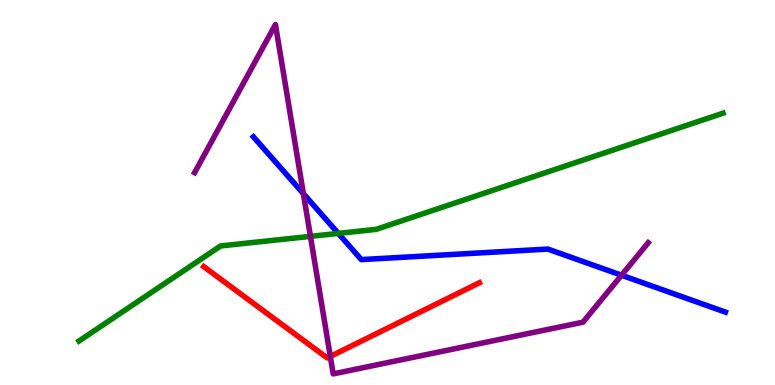[{'lines': ['blue', 'red'], 'intersections': []}, {'lines': ['green', 'red'], 'intersections': []}, {'lines': ['purple', 'red'], 'intersections': [{'x': 4.26, 'y': 0.742}]}, {'lines': ['blue', 'green'], 'intersections': [{'x': 4.37, 'y': 3.94}]}, {'lines': ['blue', 'purple'], 'intersections': [{'x': 3.91, 'y': 4.97}, {'x': 8.02, 'y': 2.85}]}, {'lines': ['green', 'purple'], 'intersections': [{'x': 4.01, 'y': 3.86}]}]